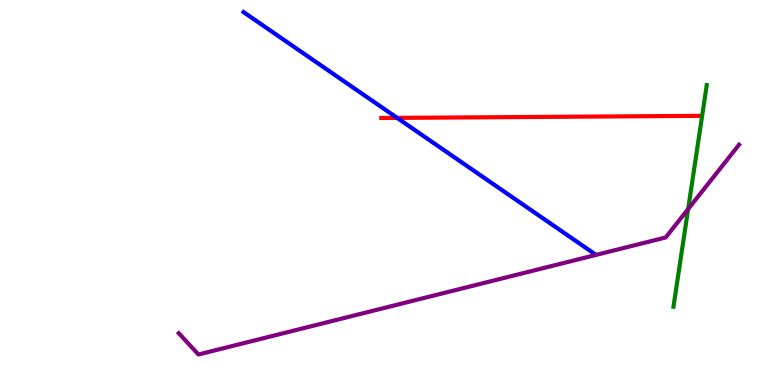[{'lines': ['blue', 'red'], 'intersections': [{'x': 5.12, 'y': 6.94}]}, {'lines': ['green', 'red'], 'intersections': []}, {'lines': ['purple', 'red'], 'intersections': []}, {'lines': ['blue', 'green'], 'intersections': []}, {'lines': ['blue', 'purple'], 'intersections': []}, {'lines': ['green', 'purple'], 'intersections': [{'x': 8.88, 'y': 4.57}]}]